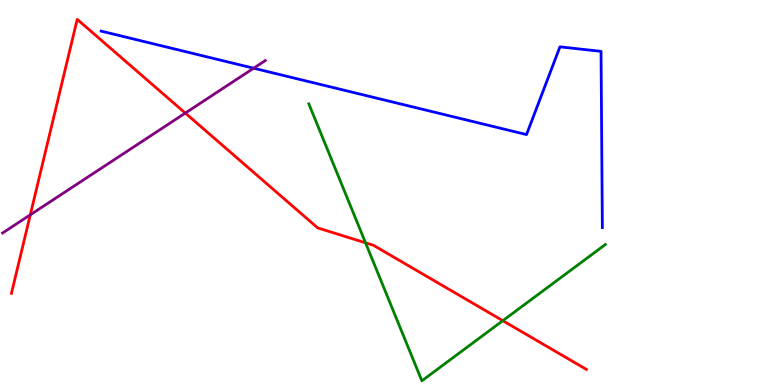[{'lines': ['blue', 'red'], 'intersections': []}, {'lines': ['green', 'red'], 'intersections': [{'x': 4.72, 'y': 3.69}, {'x': 6.49, 'y': 1.67}]}, {'lines': ['purple', 'red'], 'intersections': [{'x': 0.391, 'y': 4.42}, {'x': 2.39, 'y': 7.06}]}, {'lines': ['blue', 'green'], 'intersections': []}, {'lines': ['blue', 'purple'], 'intersections': [{'x': 3.27, 'y': 8.23}]}, {'lines': ['green', 'purple'], 'intersections': []}]